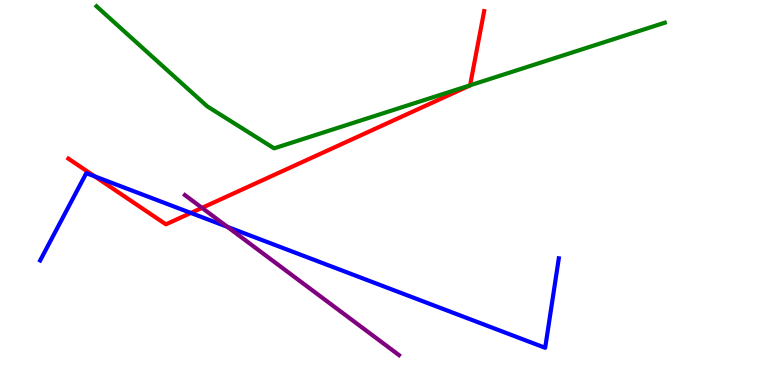[{'lines': ['blue', 'red'], 'intersections': [{'x': 1.22, 'y': 5.42}, {'x': 2.46, 'y': 4.47}]}, {'lines': ['green', 'red'], 'intersections': [{'x': 6.07, 'y': 7.78}]}, {'lines': ['purple', 'red'], 'intersections': [{'x': 2.61, 'y': 4.6}]}, {'lines': ['blue', 'green'], 'intersections': []}, {'lines': ['blue', 'purple'], 'intersections': [{'x': 2.93, 'y': 4.11}]}, {'lines': ['green', 'purple'], 'intersections': []}]